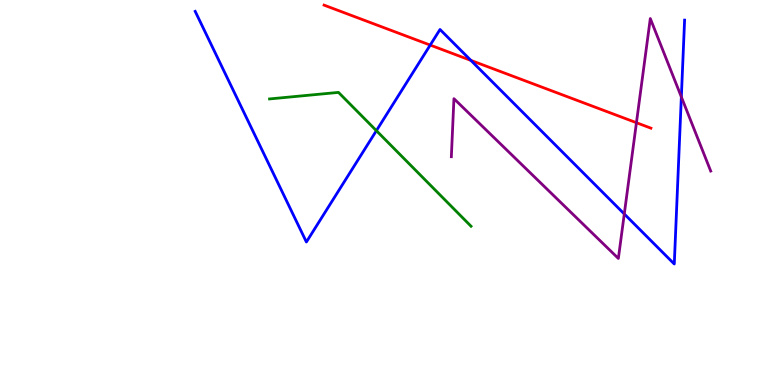[{'lines': ['blue', 'red'], 'intersections': [{'x': 5.55, 'y': 8.83}, {'x': 6.08, 'y': 8.43}]}, {'lines': ['green', 'red'], 'intersections': []}, {'lines': ['purple', 'red'], 'intersections': [{'x': 8.21, 'y': 6.81}]}, {'lines': ['blue', 'green'], 'intersections': [{'x': 4.86, 'y': 6.61}]}, {'lines': ['blue', 'purple'], 'intersections': [{'x': 8.06, 'y': 4.44}, {'x': 8.79, 'y': 7.48}]}, {'lines': ['green', 'purple'], 'intersections': []}]